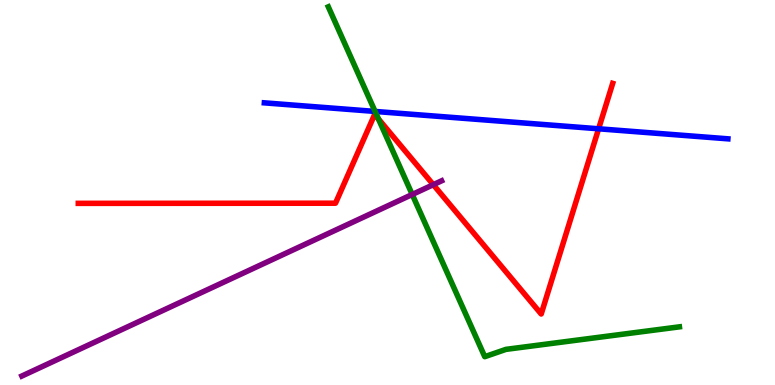[{'lines': ['blue', 'red'], 'intersections': [{'x': 7.72, 'y': 6.65}]}, {'lines': ['green', 'red'], 'intersections': [{'x': 4.88, 'y': 6.91}]}, {'lines': ['purple', 'red'], 'intersections': [{'x': 5.59, 'y': 5.2}]}, {'lines': ['blue', 'green'], 'intersections': [{'x': 4.84, 'y': 7.11}]}, {'lines': ['blue', 'purple'], 'intersections': []}, {'lines': ['green', 'purple'], 'intersections': [{'x': 5.32, 'y': 4.95}]}]